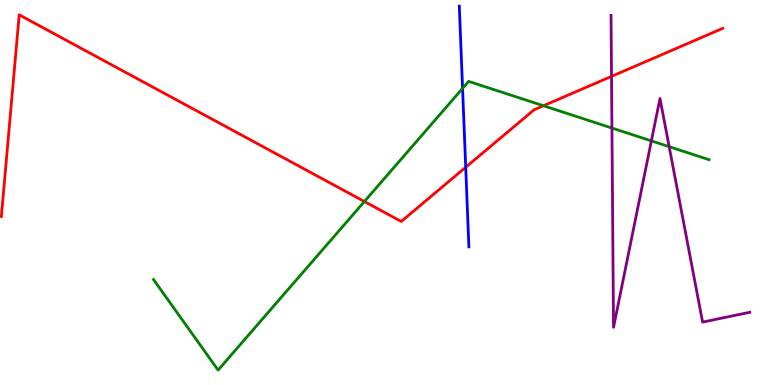[{'lines': ['blue', 'red'], 'intersections': [{'x': 6.01, 'y': 5.66}]}, {'lines': ['green', 'red'], 'intersections': [{'x': 4.7, 'y': 4.77}, {'x': 7.01, 'y': 7.25}]}, {'lines': ['purple', 'red'], 'intersections': [{'x': 7.89, 'y': 8.02}]}, {'lines': ['blue', 'green'], 'intersections': [{'x': 5.97, 'y': 7.7}]}, {'lines': ['blue', 'purple'], 'intersections': []}, {'lines': ['green', 'purple'], 'intersections': [{'x': 7.9, 'y': 6.67}, {'x': 8.4, 'y': 6.34}, {'x': 8.63, 'y': 6.19}]}]